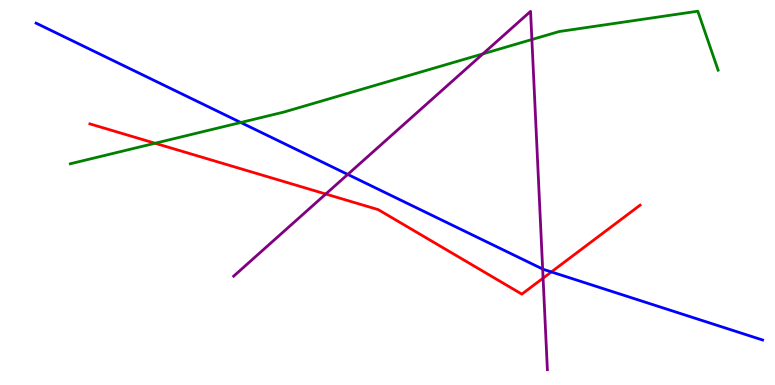[{'lines': ['blue', 'red'], 'intersections': [{'x': 7.11, 'y': 2.94}]}, {'lines': ['green', 'red'], 'intersections': [{'x': 2.0, 'y': 6.28}]}, {'lines': ['purple', 'red'], 'intersections': [{'x': 4.2, 'y': 4.96}, {'x': 7.01, 'y': 2.78}]}, {'lines': ['blue', 'green'], 'intersections': [{'x': 3.11, 'y': 6.82}]}, {'lines': ['blue', 'purple'], 'intersections': [{'x': 4.49, 'y': 5.47}, {'x': 7.0, 'y': 3.01}]}, {'lines': ['green', 'purple'], 'intersections': [{'x': 6.23, 'y': 8.6}, {'x': 6.86, 'y': 8.97}]}]